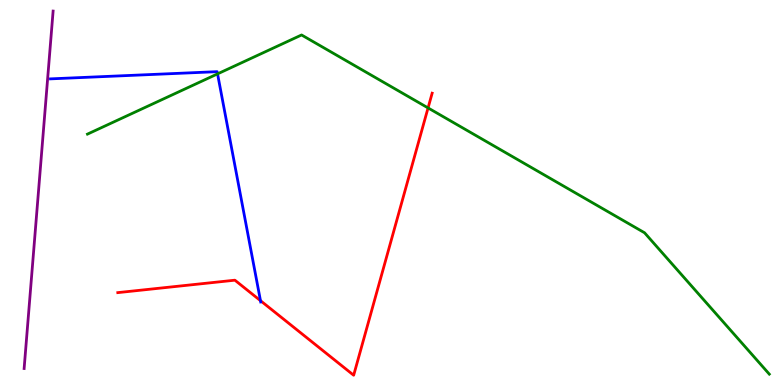[{'lines': ['blue', 'red'], 'intersections': [{'x': 3.36, 'y': 2.19}]}, {'lines': ['green', 'red'], 'intersections': [{'x': 5.52, 'y': 7.2}]}, {'lines': ['purple', 'red'], 'intersections': []}, {'lines': ['blue', 'green'], 'intersections': [{'x': 2.81, 'y': 8.08}]}, {'lines': ['blue', 'purple'], 'intersections': []}, {'lines': ['green', 'purple'], 'intersections': []}]